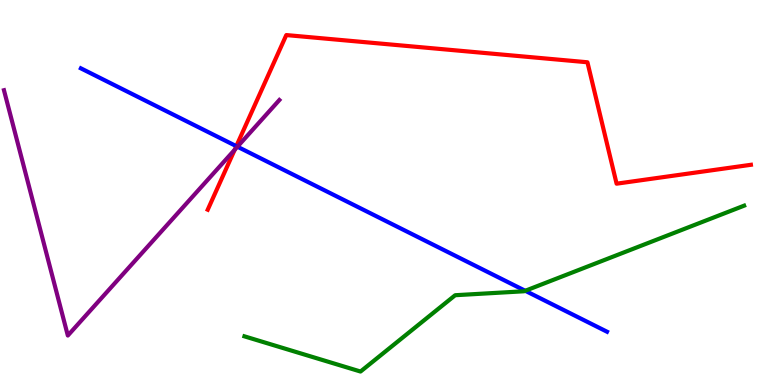[{'lines': ['blue', 'red'], 'intersections': [{'x': 3.05, 'y': 6.2}]}, {'lines': ['green', 'red'], 'intersections': []}, {'lines': ['purple', 'red'], 'intersections': [{'x': 3.03, 'y': 6.11}]}, {'lines': ['blue', 'green'], 'intersections': [{'x': 6.78, 'y': 2.45}]}, {'lines': ['blue', 'purple'], 'intersections': [{'x': 3.06, 'y': 6.19}]}, {'lines': ['green', 'purple'], 'intersections': []}]